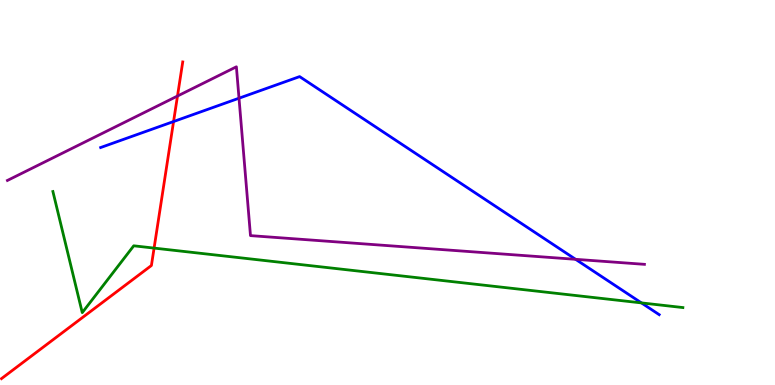[{'lines': ['blue', 'red'], 'intersections': [{'x': 2.24, 'y': 6.84}]}, {'lines': ['green', 'red'], 'intersections': [{'x': 1.99, 'y': 3.56}]}, {'lines': ['purple', 'red'], 'intersections': [{'x': 2.29, 'y': 7.51}]}, {'lines': ['blue', 'green'], 'intersections': [{'x': 8.28, 'y': 2.13}]}, {'lines': ['blue', 'purple'], 'intersections': [{'x': 3.08, 'y': 7.45}, {'x': 7.43, 'y': 3.26}]}, {'lines': ['green', 'purple'], 'intersections': []}]